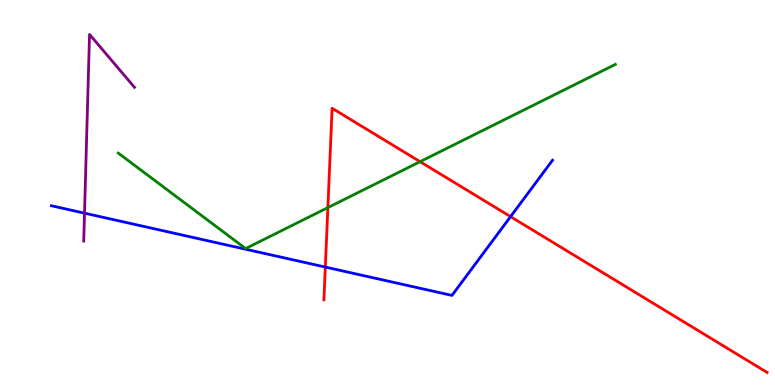[{'lines': ['blue', 'red'], 'intersections': [{'x': 4.2, 'y': 3.06}, {'x': 6.59, 'y': 4.37}]}, {'lines': ['green', 'red'], 'intersections': [{'x': 4.23, 'y': 4.61}, {'x': 5.42, 'y': 5.8}]}, {'lines': ['purple', 'red'], 'intersections': []}, {'lines': ['blue', 'green'], 'intersections': []}, {'lines': ['blue', 'purple'], 'intersections': [{'x': 1.09, 'y': 4.46}]}, {'lines': ['green', 'purple'], 'intersections': []}]